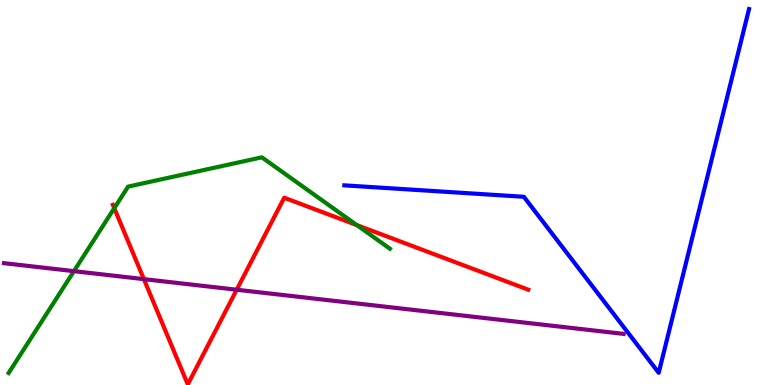[{'lines': ['blue', 'red'], 'intersections': []}, {'lines': ['green', 'red'], 'intersections': [{'x': 1.47, 'y': 4.59}, {'x': 4.6, 'y': 4.15}]}, {'lines': ['purple', 'red'], 'intersections': [{'x': 1.86, 'y': 2.75}, {'x': 3.05, 'y': 2.47}]}, {'lines': ['blue', 'green'], 'intersections': []}, {'lines': ['blue', 'purple'], 'intersections': []}, {'lines': ['green', 'purple'], 'intersections': [{'x': 0.954, 'y': 2.96}]}]